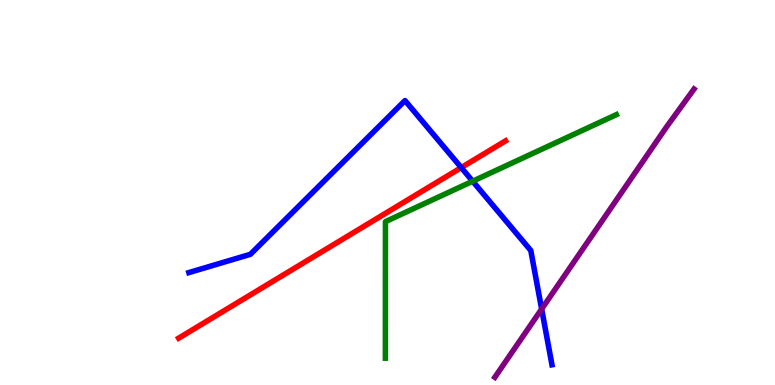[{'lines': ['blue', 'red'], 'intersections': [{'x': 5.95, 'y': 5.65}]}, {'lines': ['green', 'red'], 'intersections': []}, {'lines': ['purple', 'red'], 'intersections': []}, {'lines': ['blue', 'green'], 'intersections': [{'x': 6.1, 'y': 5.29}]}, {'lines': ['blue', 'purple'], 'intersections': [{'x': 6.99, 'y': 1.97}]}, {'lines': ['green', 'purple'], 'intersections': []}]